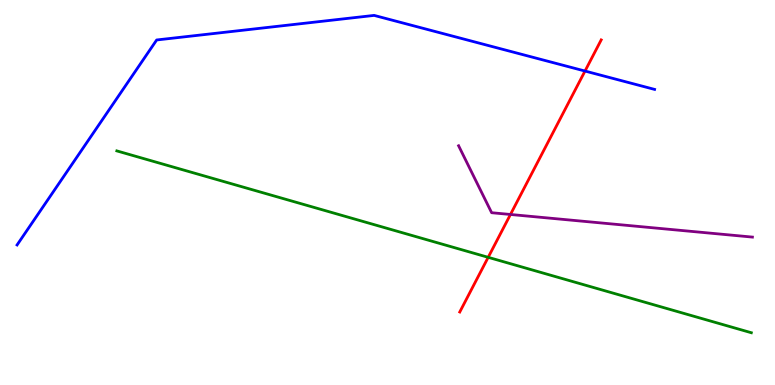[{'lines': ['blue', 'red'], 'intersections': [{'x': 7.55, 'y': 8.15}]}, {'lines': ['green', 'red'], 'intersections': [{'x': 6.3, 'y': 3.32}]}, {'lines': ['purple', 'red'], 'intersections': [{'x': 6.59, 'y': 4.43}]}, {'lines': ['blue', 'green'], 'intersections': []}, {'lines': ['blue', 'purple'], 'intersections': []}, {'lines': ['green', 'purple'], 'intersections': []}]